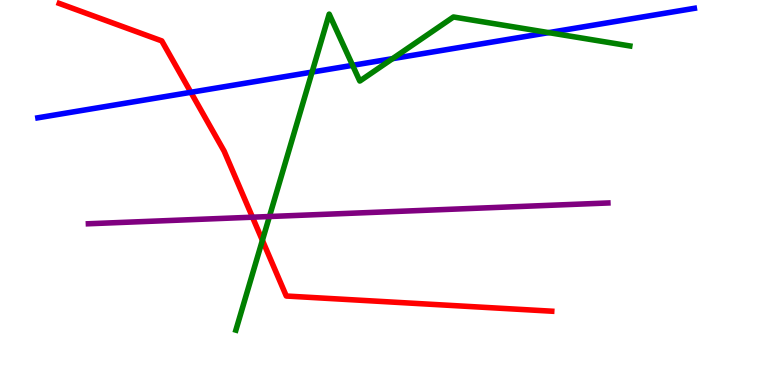[{'lines': ['blue', 'red'], 'intersections': [{'x': 2.46, 'y': 7.6}]}, {'lines': ['green', 'red'], 'intersections': [{'x': 3.39, 'y': 3.76}]}, {'lines': ['purple', 'red'], 'intersections': [{'x': 3.26, 'y': 4.36}]}, {'lines': ['blue', 'green'], 'intersections': [{'x': 4.03, 'y': 8.13}, {'x': 4.55, 'y': 8.3}, {'x': 5.06, 'y': 8.48}, {'x': 7.08, 'y': 9.15}]}, {'lines': ['blue', 'purple'], 'intersections': []}, {'lines': ['green', 'purple'], 'intersections': [{'x': 3.48, 'y': 4.38}]}]